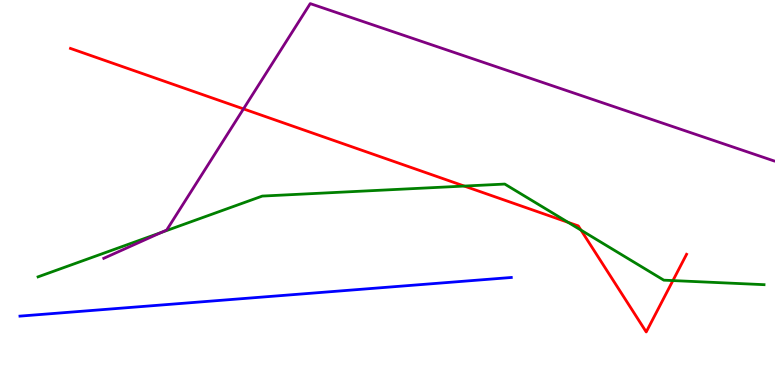[{'lines': ['blue', 'red'], 'intersections': []}, {'lines': ['green', 'red'], 'intersections': [{'x': 5.99, 'y': 5.17}, {'x': 7.33, 'y': 4.22}, {'x': 7.5, 'y': 4.02}, {'x': 8.68, 'y': 2.71}]}, {'lines': ['purple', 'red'], 'intersections': [{'x': 3.14, 'y': 7.17}]}, {'lines': ['blue', 'green'], 'intersections': []}, {'lines': ['blue', 'purple'], 'intersections': []}, {'lines': ['green', 'purple'], 'intersections': [{'x': 2.08, 'y': 3.96}]}]